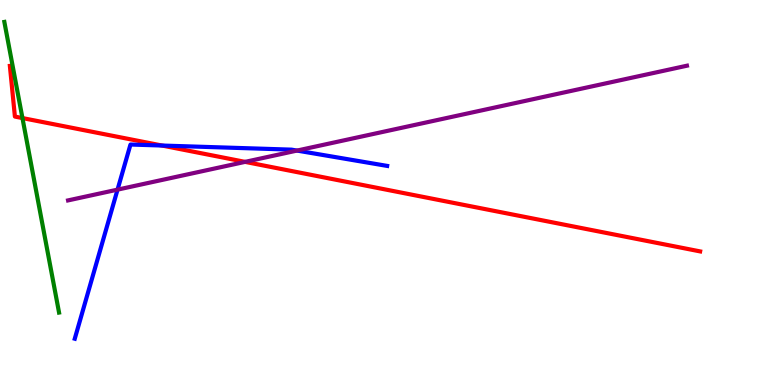[{'lines': ['blue', 'red'], 'intersections': [{'x': 2.09, 'y': 6.22}]}, {'lines': ['green', 'red'], 'intersections': [{'x': 0.29, 'y': 6.93}]}, {'lines': ['purple', 'red'], 'intersections': [{'x': 3.16, 'y': 5.8}]}, {'lines': ['blue', 'green'], 'intersections': []}, {'lines': ['blue', 'purple'], 'intersections': [{'x': 1.52, 'y': 5.07}, {'x': 3.83, 'y': 6.09}]}, {'lines': ['green', 'purple'], 'intersections': []}]